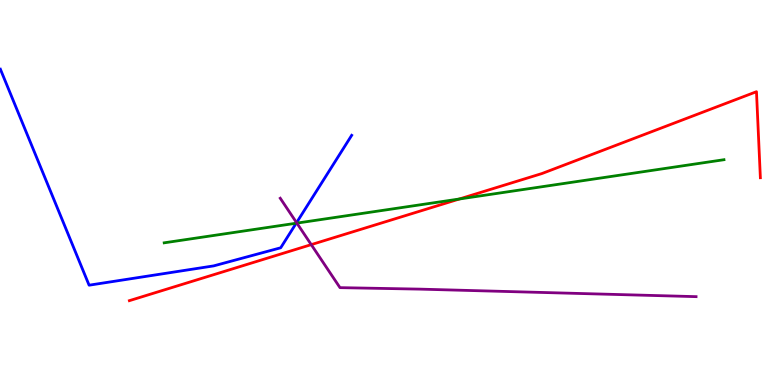[{'lines': ['blue', 'red'], 'intersections': []}, {'lines': ['green', 'red'], 'intersections': [{'x': 5.93, 'y': 4.83}]}, {'lines': ['purple', 'red'], 'intersections': [{'x': 4.02, 'y': 3.65}]}, {'lines': ['blue', 'green'], 'intersections': [{'x': 3.82, 'y': 4.2}]}, {'lines': ['blue', 'purple'], 'intersections': [{'x': 3.83, 'y': 4.22}]}, {'lines': ['green', 'purple'], 'intersections': [{'x': 3.83, 'y': 4.2}]}]